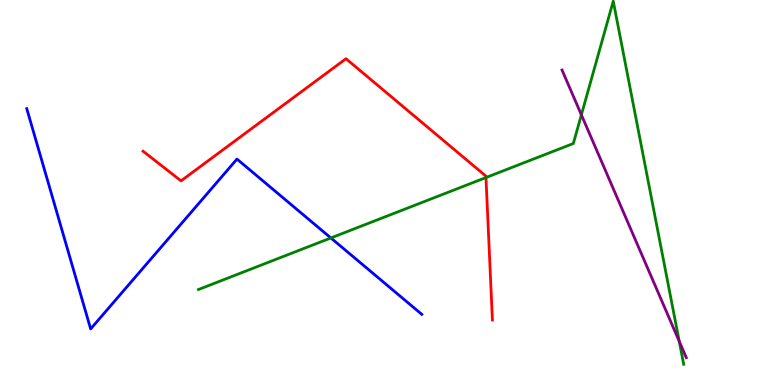[{'lines': ['blue', 'red'], 'intersections': []}, {'lines': ['green', 'red'], 'intersections': [{'x': 6.27, 'y': 5.39}]}, {'lines': ['purple', 'red'], 'intersections': []}, {'lines': ['blue', 'green'], 'intersections': [{'x': 4.27, 'y': 3.82}]}, {'lines': ['blue', 'purple'], 'intersections': []}, {'lines': ['green', 'purple'], 'intersections': [{'x': 7.5, 'y': 7.02}, {'x': 8.76, 'y': 1.13}]}]